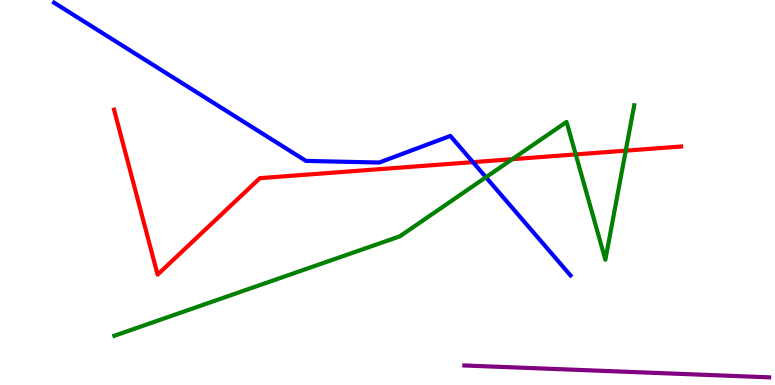[{'lines': ['blue', 'red'], 'intersections': [{'x': 6.1, 'y': 5.79}]}, {'lines': ['green', 'red'], 'intersections': [{'x': 6.61, 'y': 5.87}, {'x': 7.43, 'y': 5.99}, {'x': 8.07, 'y': 6.09}]}, {'lines': ['purple', 'red'], 'intersections': []}, {'lines': ['blue', 'green'], 'intersections': [{'x': 6.27, 'y': 5.4}]}, {'lines': ['blue', 'purple'], 'intersections': []}, {'lines': ['green', 'purple'], 'intersections': []}]